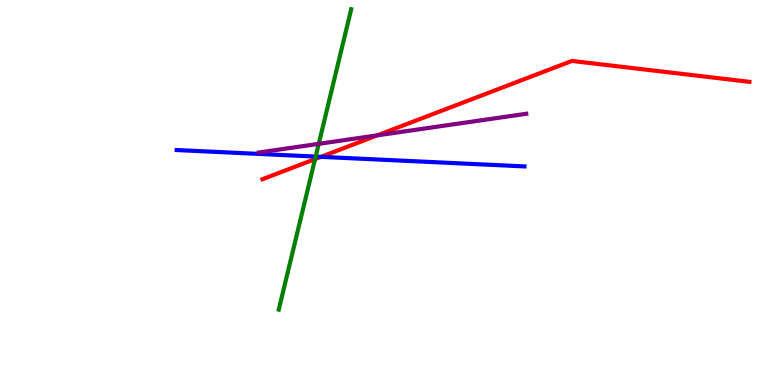[{'lines': ['blue', 'red'], 'intersections': [{'x': 4.14, 'y': 5.93}]}, {'lines': ['green', 'red'], 'intersections': [{'x': 4.07, 'y': 5.87}]}, {'lines': ['purple', 'red'], 'intersections': [{'x': 4.87, 'y': 6.48}]}, {'lines': ['blue', 'green'], 'intersections': [{'x': 4.07, 'y': 5.93}]}, {'lines': ['blue', 'purple'], 'intersections': []}, {'lines': ['green', 'purple'], 'intersections': [{'x': 4.11, 'y': 6.26}]}]